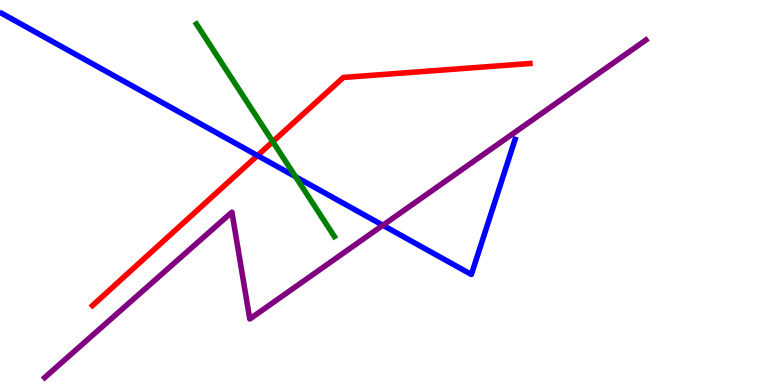[{'lines': ['blue', 'red'], 'intersections': [{'x': 3.32, 'y': 5.96}]}, {'lines': ['green', 'red'], 'intersections': [{'x': 3.52, 'y': 6.32}]}, {'lines': ['purple', 'red'], 'intersections': []}, {'lines': ['blue', 'green'], 'intersections': [{'x': 3.81, 'y': 5.41}]}, {'lines': ['blue', 'purple'], 'intersections': [{'x': 4.94, 'y': 4.15}]}, {'lines': ['green', 'purple'], 'intersections': []}]